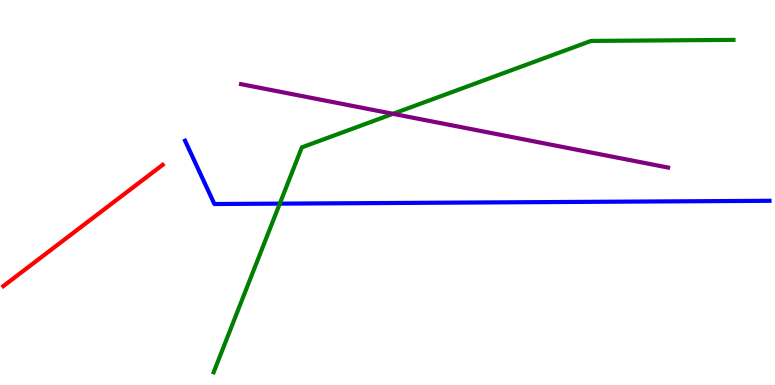[{'lines': ['blue', 'red'], 'intersections': []}, {'lines': ['green', 'red'], 'intersections': []}, {'lines': ['purple', 'red'], 'intersections': []}, {'lines': ['blue', 'green'], 'intersections': [{'x': 3.61, 'y': 4.71}]}, {'lines': ['blue', 'purple'], 'intersections': []}, {'lines': ['green', 'purple'], 'intersections': [{'x': 5.07, 'y': 7.04}]}]